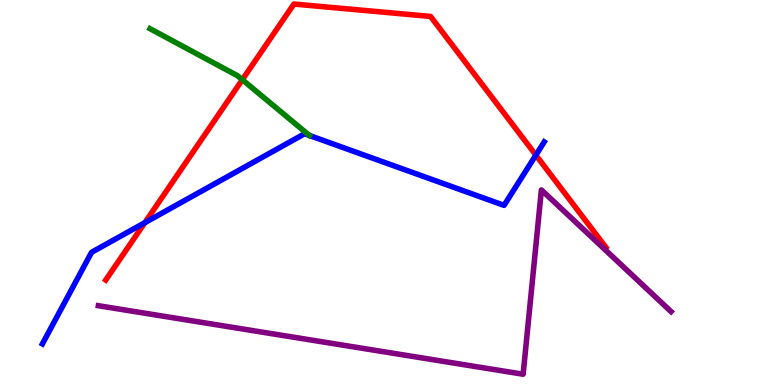[{'lines': ['blue', 'red'], 'intersections': [{'x': 1.87, 'y': 4.22}, {'x': 6.91, 'y': 5.97}]}, {'lines': ['green', 'red'], 'intersections': [{'x': 3.13, 'y': 7.93}]}, {'lines': ['purple', 'red'], 'intersections': []}, {'lines': ['blue', 'green'], 'intersections': [{'x': 3.99, 'y': 6.48}]}, {'lines': ['blue', 'purple'], 'intersections': []}, {'lines': ['green', 'purple'], 'intersections': []}]